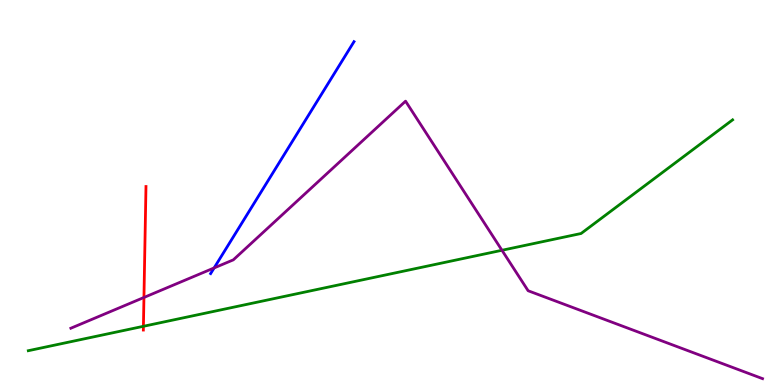[{'lines': ['blue', 'red'], 'intersections': []}, {'lines': ['green', 'red'], 'intersections': [{'x': 1.85, 'y': 1.52}]}, {'lines': ['purple', 'red'], 'intersections': [{'x': 1.86, 'y': 2.27}]}, {'lines': ['blue', 'green'], 'intersections': []}, {'lines': ['blue', 'purple'], 'intersections': [{'x': 2.76, 'y': 3.04}]}, {'lines': ['green', 'purple'], 'intersections': [{'x': 6.48, 'y': 3.5}]}]